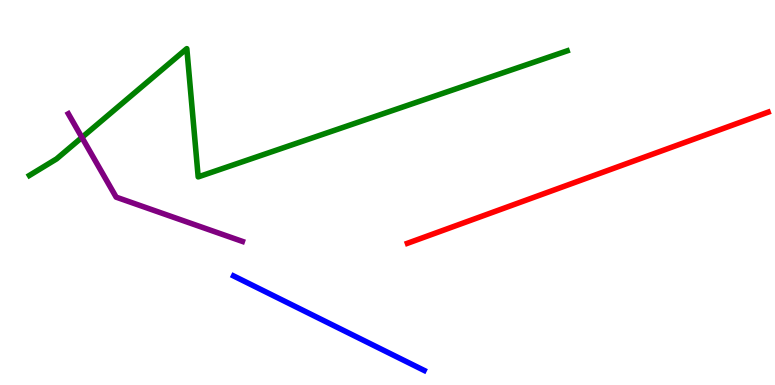[{'lines': ['blue', 'red'], 'intersections': []}, {'lines': ['green', 'red'], 'intersections': []}, {'lines': ['purple', 'red'], 'intersections': []}, {'lines': ['blue', 'green'], 'intersections': []}, {'lines': ['blue', 'purple'], 'intersections': []}, {'lines': ['green', 'purple'], 'intersections': [{'x': 1.06, 'y': 6.43}]}]